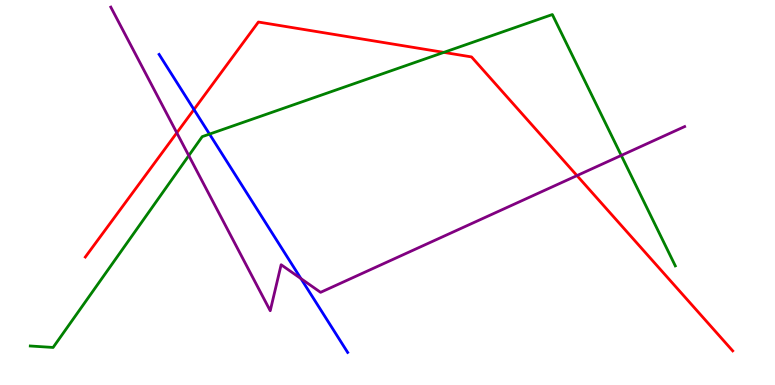[{'lines': ['blue', 'red'], 'intersections': [{'x': 2.5, 'y': 7.16}]}, {'lines': ['green', 'red'], 'intersections': [{'x': 5.73, 'y': 8.64}]}, {'lines': ['purple', 'red'], 'intersections': [{'x': 2.28, 'y': 6.55}, {'x': 7.44, 'y': 5.44}]}, {'lines': ['blue', 'green'], 'intersections': [{'x': 2.7, 'y': 6.52}]}, {'lines': ['blue', 'purple'], 'intersections': [{'x': 3.88, 'y': 2.76}]}, {'lines': ['green', 'purple'], 'intersections': [{'x': 2.44, 'y': 5.96}, {'x': 8.02, 'y': 5.96}]}]